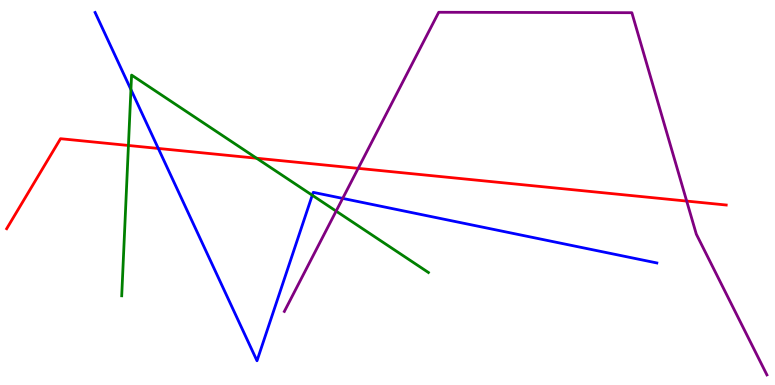[{'lines': ['blue', 'red'], 'intersections': [{'x': 2.04, 'y': 6.14}]}, {'lines': ['green', 'red'], 'intersections': [{'x': 1.66, 'y': 6.22}, {'x': 3.31, 'y': 5.89}]}, {'lines': ['purple', 'red'], 'intersections': [{'x': 4.62, 'y': 5.63}, {'x': 8.86, 'y': 4.78}]}, {'lines': ['blue', 'green'], 'intersections': [{'x': 1.69, 'y': 7.67}, {'x': 4.03, 'y': 4.93}]}, {'lines': ['blue', 'purple'], 'intersections': [{'x': 4.42, 'y': 4.85}]}, {'lines': ['green', 'purple'], 'intersections': [{'x': 4.34, 'y': 4.52}]}]